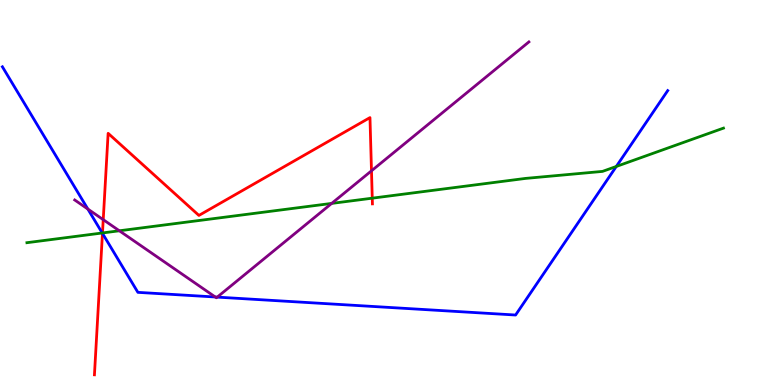[{'lines': ['blue', 'red'], 'intersections': [{'x': 1.32, 'y': 3.94}]}, {'lines': ['green', 'red'], 'intersections': [{'x': 1.32, 'y': 3.95}, {'x': 4.8, 'y': 4.85}]}, {'lines': ['purple', 'red'], 'intersections': [{'x': 1.33, 'y': 4.29}, {'x': 4.79, 'y': 5.56}]}, {'lines': ['blue', 'green'], 'intersections': [{'x': 1.32, 'y': 3.95}, {'x': 7.95, 'y': 5.68}]}, {'lines': ['blue', 'purple'], 'intersections': [{'x': 1.13, 'y': 4.57}, {'x': 2.78, 'y': 2.29}, {'x': 2.8, 'y': 2.28}]}, {'lines': ['green', 'purple'], 'intersections': [{'x': 1.54, 'y': 4.01}, {'x': 4.28, 'y': 4.72}]}]